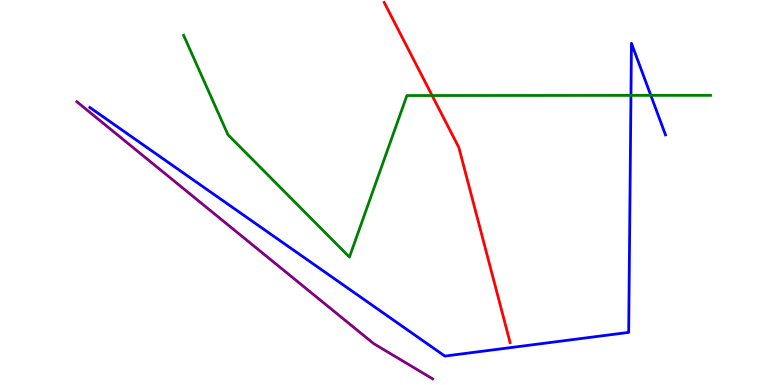[{'lines': ['blue', 'red'], 'intersections': []}, {'lines': ['green', 'red'], 'intersections': [{'x': 5.58, 'y': 7.52}]}, {'lines': ['purple', 'red'], 'intersections': []}, {'lines': ['blue', 'green'], 'intersections': [{'x': 8.14, 'y': 7.52}, {'x': 8.4, 'y': 7.52}]}, {'lines': ['blue', 'purple'], 'intersections': []}, {'lines': ['green', 'purple'], 'intersections': []}]